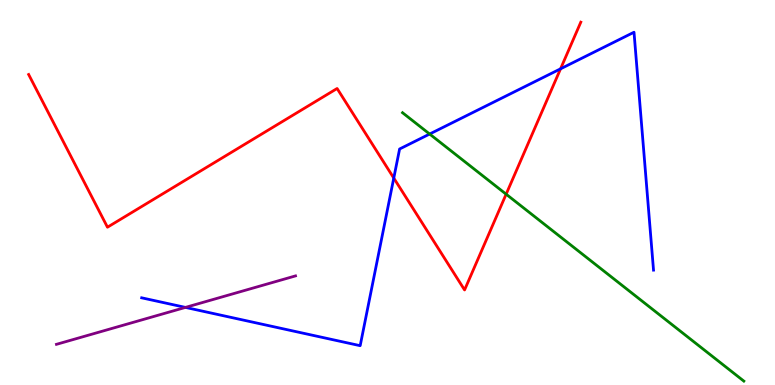[{'lines': ['blue', 'red'], 'intersections': [{'x': 5.08, 'y': 5.37}, {'x': 7.23, 'y': 8.21}]}, {'lines': ['green', 'red'], 'intersections': [{'x': 6.53, 'y': 4.96}]}, {'lines': ['purple', 'red'], 'intersections': []}, {'lines': ['blue', 'green'], 'intersections': [{'x': 5.54, 'y': 6.52}]}, {'lines': ['blue', 'purple'], 'intersections': [{'x': 2.39, 'y': 2.02}]}, {'lines': ['green', 'purple'], 'intersections': []}]